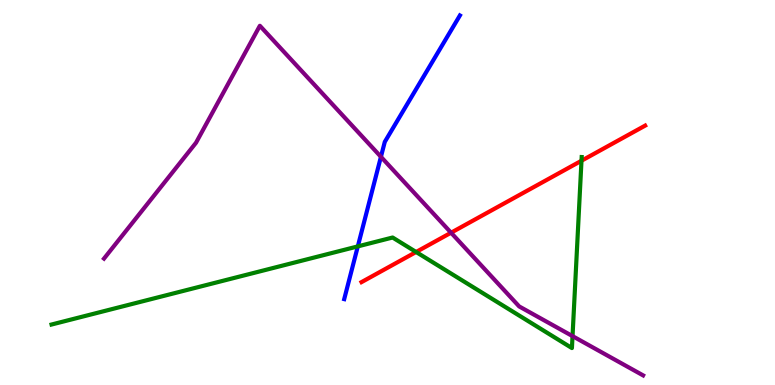[{'lines': ['blue', 'red'], 'intersections': []}, {'lines': ['green', 'red'], 'intersections': [{'x': 5.37, 'y': 3.45}, {'x': 7.5, 'y': 5.82}]}, {'lines': ['purple', 'red'], 'intersections': [{'x': 5.82, 'y': 3.96}]}, {'lines': ['blue', 'green'], 'intersections': [{'x': 4.62, 'y': 3.6}]}, {'lines': ['blue', 'purple'], 'intersections': [{'x': 4.92, 'y': 5.93}]}, {'lines': ['green', 'purple'], 'intersections': [{'x': 7.39, 'y': 1.27}]}]